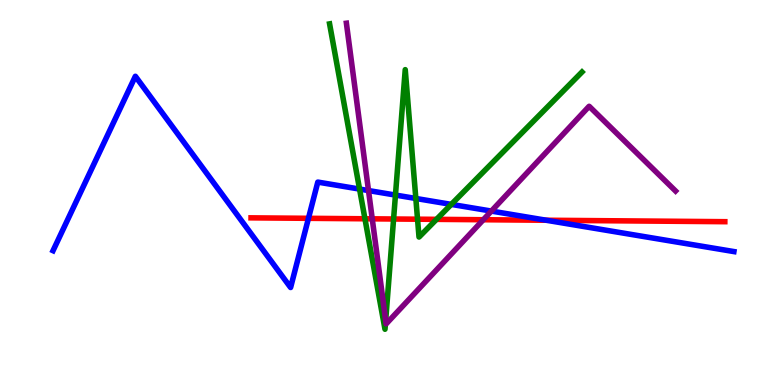[{'lines': ['blue', 'red'], 'intersections': [{'x': 3.98, 'y': 4.33}, {'x': 7.05, 'y': 4.28}]}, {'lines': ['green', 'red'], 'intersections': [{'x': 4.71, 'y': 4.32}, {'x': 5.08, 'y': 4.31}, {'x': 5.39, 'y': 4.31}, {'x': 5.63, 'y': 4.3}]}, {'lines': ['purple', 'red'], 'intersections': [{'x': 4.8, 'y': 4.32}, {'x': 6.24, 'y': 4.29}]}, {'lines': ['blue', 'green'], 'intersections': [{'x': 4.64, 'y': 5.09}, {'x': 5.1, 'y': 4.93}, {'x': 5.37, 'y': 4.84}, {'x': 5.82, 'y': 4.69}]}, {'lines': ['blue', 'purple'], 'intersections': [{'x': 4.75, 'y': 5.05}, {'x': 6.34, 'y': 4.52}]}, {'lines': ['green', 'purple'], 'intersections': [{'x': 4.98, 'y': 1.68}]}]